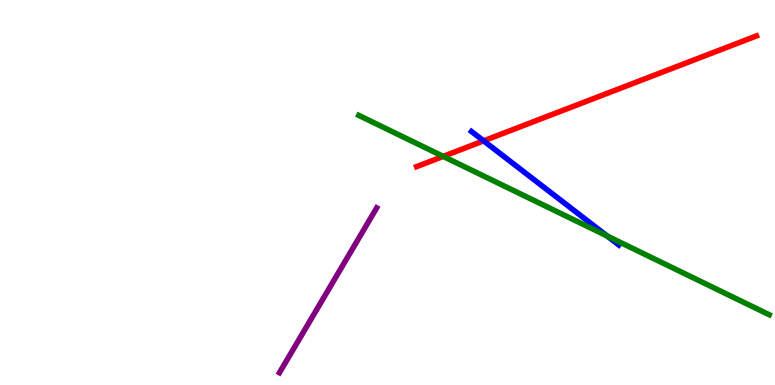[{'lines': ['blue', 'red'], 'intersections': [{'x': 6.24, 'y': 6.34}]}, {'lines': ['green', 'red'], 'intersections': [{'x': 5.72, 'y': 5.94}]}, {'lines': ['purple', 'red'], 'intersections': []}, {'lines': ['blue', 'green'], 'intersections': [{'x': 7.83, 'y': 3.87}]}, {'lines': ['blue', 'purple'], 'intersections': []}, {'lines': ['green', 'purple'], 'intersections': []}]